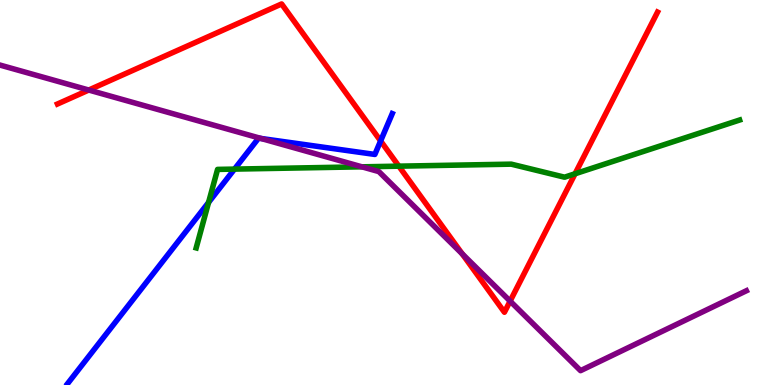[{'lines': ['blue', 'red'], 'intersections': [{'x': 4.91, 'y': 6.34}]}, {'lines': ['green', 'red'], 'intersections': [{'x': 5.15, 'y': 5.68}, {'x': 7.42, 'y': 5.49}]}, {'lines': ['purple', 'red'], 'intersections': [{'x': 1.15, 'y': 7.66}, {'x': 5.96, 'y': 3.41}, {'x': 6.58, 'y': 2.18}]}, {'lines': ['blue', 'green'], 'intersections': [{'x': 2.69, 'y': 4.74}, {'x': 3.03, 'y': 5.61}]}, {'lines': ['blue', 'purple'], 'intersections': [{'x': 3.37, 'y': 6.4}]}, {'lines': ['green', 'purple'], 'intersections': [{'x': 4.67, 'y': 5.67}]}]